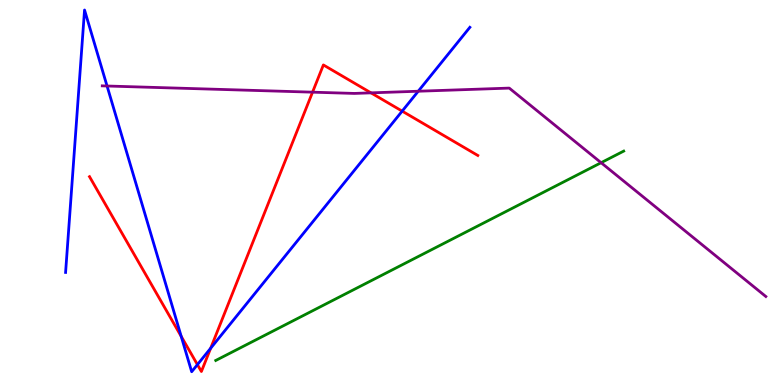[{'lines': ['blue', 'red'], 'intersections': [{'x': 2.34, 'y': 1.26}, {'x': 2.55, 'y': 0.529}, {'x': 2.72, 'y': 0.955}, {'x': 5.19, 'y': 7.11}]}, {'lines': ['green', 'red'], 'intersections': []}, {'lines': ['purple', 'red'], 'intersections': [{'x': 4.03, 'y': 7.61}, {'x': 4.79, 'y': 7.59}]}, {'lines': ['blue', 'green'], 'intersections': []}, {'lines': ['blue', 'purple'], 'intersections': [{'x': 1.38, 'y': 7.77}, {'x': 5.4, 'y': 7.63}]}, {'lines': ['green', 'purple'], 'intersections': [{'x': 7.76, 'y': 5.77}]}]